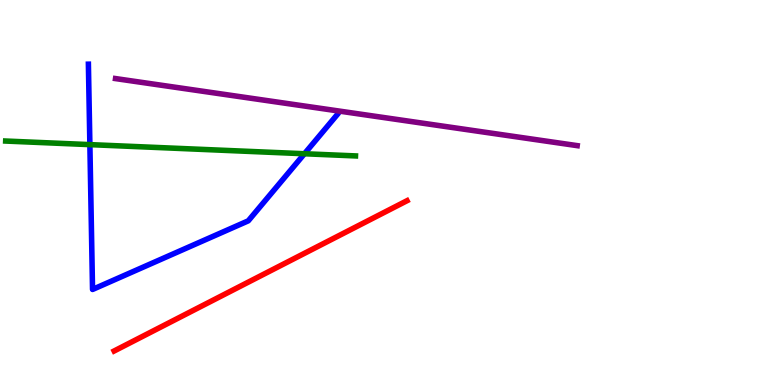[{'lines': ['blue', 'red'], 'intersections': []}, {'lines': ['green', 'red'], 'intersections': []}, {'lines': ['purple', 'red'], 'intersections': []}, {'lines': ['blue', 'green'], 'intersections': [{'x': 1.16, 'y': 6.24}, {'x': 3.93, 'y': 6.01}]}, {'lines': ['blue', 'purple'], 'intersections': []}, {'lines': ['green', 'purple'], 'intersections': []}]